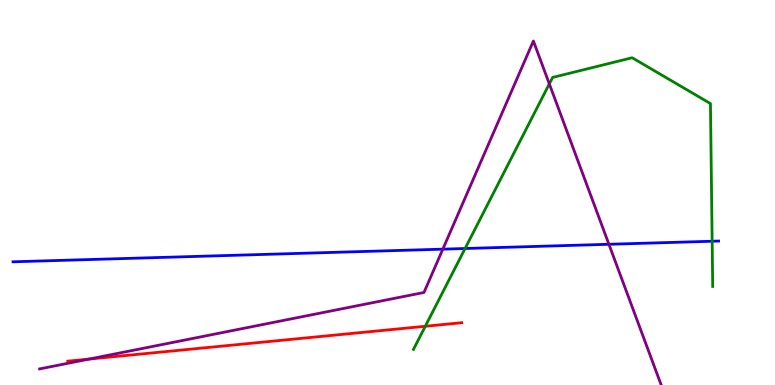[{'lines': ['blue', 'red'], 'intersections': []}, {'lines': ['green', 'red'], 'intersections': [{'x': 5.49, 'y': 1.53}]}, {'lines': ['purple', 'red'], 'intersections': [{'x': 1.15, 'y': 0.673}]}, {'lines': ['blue', 'green'], 'intersections': [{'x': 6.0, 'y': 3.55}, {'x': 9.19, 'y': 3.73}]}, {'lines': ['blue', 'purple'], 'intersections': [{'x': 5.71, 'y': 3.53}, {'x': 7.86, 'y': 3.66}]}, {'lines': ['green', 'purple'], 'intersections': [{'x': 7.09, 'y': 7.82}]}]